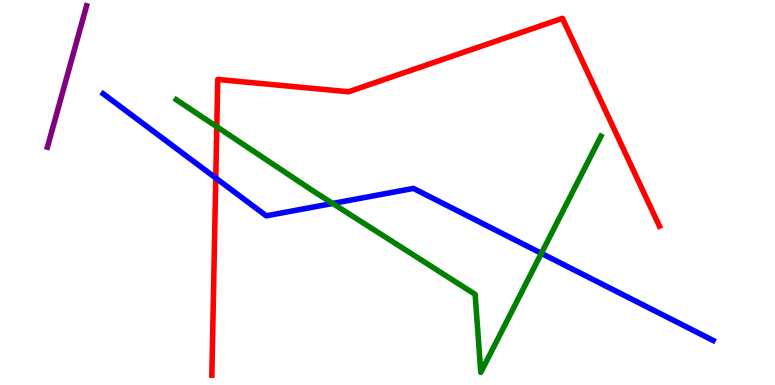[{'lines': ['blue', 'red'], 'intersections': [{'x': 2.78, 'y': 5.38}]}, {'lines': ['green', 'red'], 'intersections': [{'x': 2.8, 'y': 6.71}]}, {'lines': ['purple', 'red'], 'intersections': []}, {'lines': ['blue', 'green'], 'intersections': [{'x': 4.29, 'y': 4.72}, {'x': 6.99, 'y': 3.42}]}, {'lines': ['blue', 'purple'], 'intersections': []}, {'lines': ['green', 'purple'], 'intersections': []}]